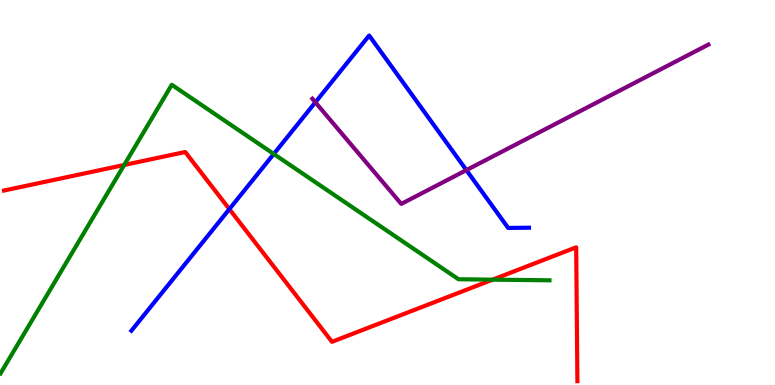[{'lines': ['blue', 'red'], 'intersections': [{'x': 2.96, 'y': 4.57}]}, {'lines': ['green', 'red'], 'intersections': [{'x': 1.6, 'y': 5.71}, {'x': 6.36, 'y': 2.74}]}, {'lines': ['purple', 'red'], 'intersections': []}, {'lines': ['blue', 'green'], 'intersections': [{'x': 3.53, 'y': 6.0}]}, {'lines': ['blue', 'purple'], 'intersections': [{'x': 4.07, 'y': 7.34}, {'x': 6.02, 'y': 5.58}]}, {'lines': ['green', 'purple'], 'intersections': []}]